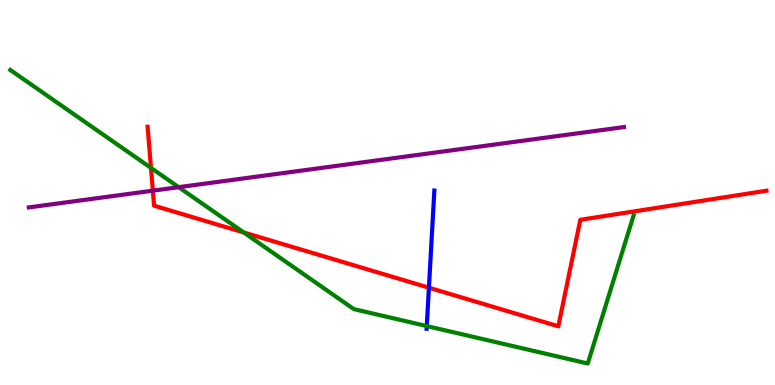[{'lines': ['blue', 'red'], 'intersections': [{'x': 5.53, 'y': 2.53}]}, {'lines': ['green', 'red'], 'intersections': [{'x': 1.95, 'y': 5.64}, {'x': 3.14, 'y': 3.96}]}, {'lines': ['purple', 'red'], 'intersections': [{'x': 1.97, 'y': 5.05}]}, {'lines': ['blue', 'green'], 'intersections': [{'x': 5.51, 'y': 1.53}]}, {'lines': ['blue', 'purple'], 'intersections': []}, {'lines': ['green', 'purple'], 'intersections': [{'x': 2.31, 'y': 5.14}]}]